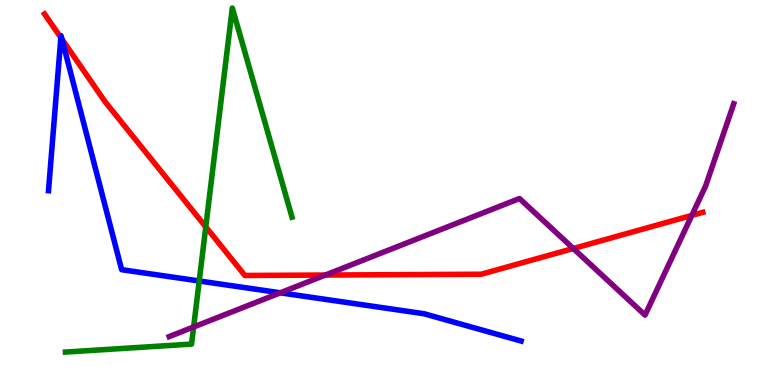[{'lines': ['blue', 'red'], 'intersections': [{'x': 0.785, 'y': 9.02}, {'x': 0.799, 'y': 8.98}]}, {'lines': ['green', 'red'], 'intersections': [{'x': 2.66, 'y': 4.11}]}, {'lines': ['purple', 'red'], 'intersections': [{'x': 4.2, 'y': 2.86}, {'x': 7.4, 'y': 3.55}, {'x': 8.93, 'y': 4.41}]}, {'lines': ['blue', 'green'], 'intersections': [{'x': 2.57, 'y': 2.7}]}, {'lines': ['blue', 'purple'], 'intersections': [{'x': 3.62, 'y': 2.39}]}, {'lines': ['green', 'purple'], 'intersections': [{'x': 2.5, 'y': 1.51}]}]